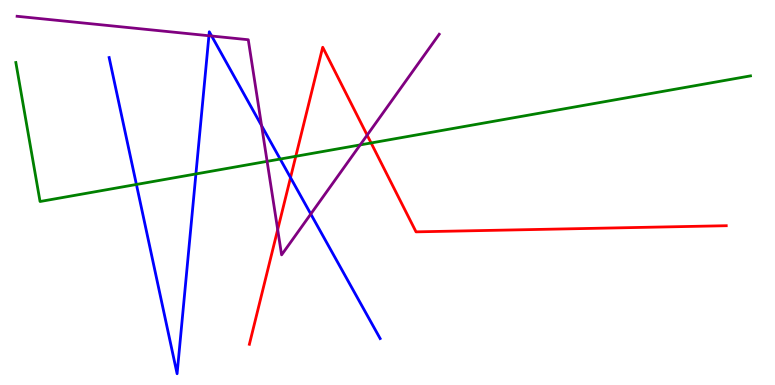[{'lines': ['blue', 'red'], 'intersections': [{'x': 3.75, 'y': 5.39}]}, {'lines': ['green', 'red'], 'intersections': [{'x': 3.82, 'y': 5.94}, {'x': 4.79, 'y': 6.29}]}, {'lines': ['purple', 'red'], 'intersections': [{'x': 3.58, 'y': 4.04}, {'x': 4.74, 'y': 6.49}]}, {'lines': ['blue', 'green'], 'intersections': [{'x': 1.76, 'y': 5.21}, {'x': 2.53, 'y': 5.48}, {'x': 3.62, 'y': 5.87}]}, {'lines': ['blue', 'purple'], 'intersections': [{'x': 2.7, 'y': 9.07}, {'x': 2.73, 'y': 9.06}, {'x': 3.38, 'y': 6.74}, {'x': 4.01, 'y': 4.44}]}, {'lines': ['green', 'purple'], 'intersections': [{'x': 3.45, 'y': 5.81}, {'x': 4.65, 'y': 6.24}]}]